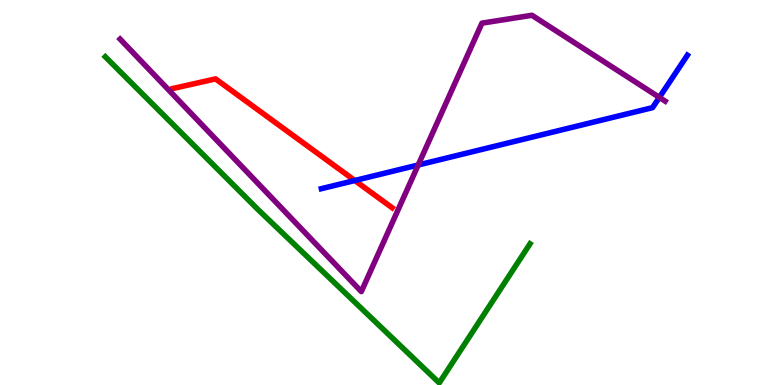[{'lines': ['blue', 'red'], 'intersections': [{'x': 4.58, 'y': 5.31}]}, {'lines': ['green', 'red'], 'intersections': []}, {'lines': ['purple', 'red'], 'intersections': []}, {'lines': ['blue', 'green'], 'intersections': []}, {'lines': ['blue', 'purple'], 'intersections': [{'x': 5.4, 'y': 5.71}, {'x': 8.51, 'y': 7.47}]}, {'lines': ['green', 'purple'], 'intersections': []}]